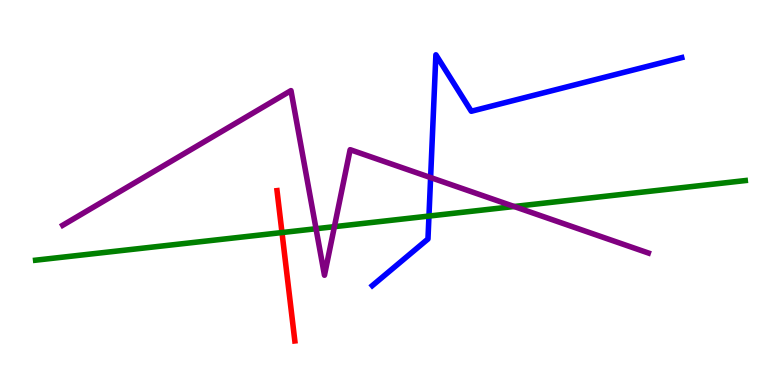[{'lines': ['blue', 'red'], 'intersections': []}, {'lines': ['green', 'red'], 'intersections': [{'x': 3.64, 'y': 3.96}]}, {'lines': ['purple', 'red'], 'intersections': []}, {'lines': ['blue', 'green'], 'intersections': [{'x': 5.53, 'y': 4.39}]}, {'lines': ['blue', 'purple'], 'intersections': [{'x': 5.56, 'y': 5.39}]}, {'lines': ['green', 'purple'], 'intersections': [{'x': 4.08, 'y': 4.06}, {'x': 4.31, 'y': 4.11}, {'x': 6.63, 'y': 4.64}]}]